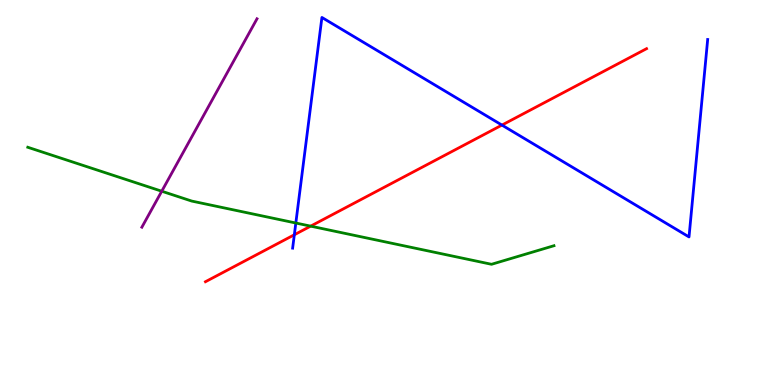[{'lines': ['blue', 'red'], 'intersections': [{'x': 3.8, 'y': 3.9}, {'x': 6.48, 'y': 6.75}]}, {'lines': ['green', 'red'], 'intersections': [{'x': 4.01, 'y': 4.13}]}, {'lines': ['purple', 'red'], 'intersections': []}, {'lines': ['blue', 'green'], 'intersections': [{'x': 3.82, 'y': 4.21}]}, {'lines': ['blue', 'purple'], 'intersections': []}, {'lines': ['green', 'purple'], 'intersections': [{'x': 2.09, 'y': 5.03}]}]